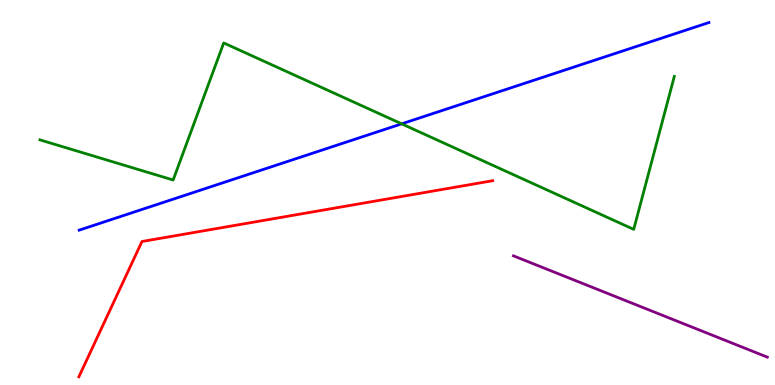[{'lines': ['blue', 'red'], 'intersections': []}, {'lines': ['green', 'red'], 'intersections': []}, {'lines': ['purple', 'red'], 'intersections': []}, {'lines': ['blue', 'green'], 'intersections': [{'x': 5.18, 'y': 6.78}]}, {'lines': ['blue', 'purple'], 'intersections': []}, {'lines': ['green', 'purple'], 'intersections': []}]